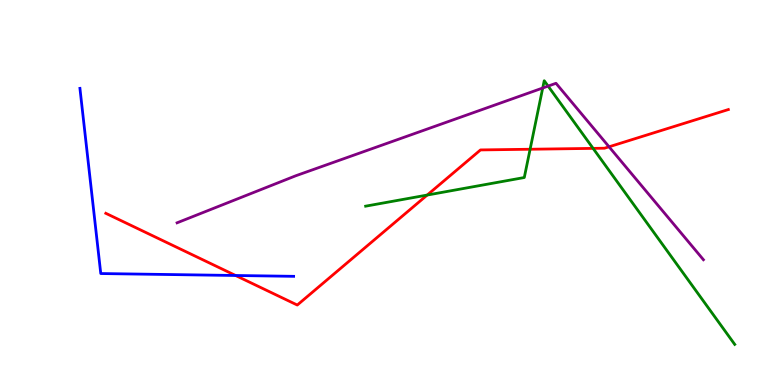[{'lines': ['blue', 'red'], 'intersections': [{'x': 3.04, 'y': 2.84}]}, {'lines': ['green', 'red'], 'intersections': [{'x': 5.51, 'y': 4.93}, {'x': 6.84, 'y': 6.12}, {'x': 7.65, 'y': 6.15}]}, {'lines': ['purple', 'red'], 'intersections': [{'x': 7.86, 'y': 6.19}]}, {'lines': ['blue', 'green'], 'intersections': []}, {'lines': ['blue', 'purple'], 'intersections': []}, {'lines': ['green', 'purple'], 'intersections': [{'x': 7.0, 'y': 7.71}, {'x': 7.07, 'y': 7.76}]}]